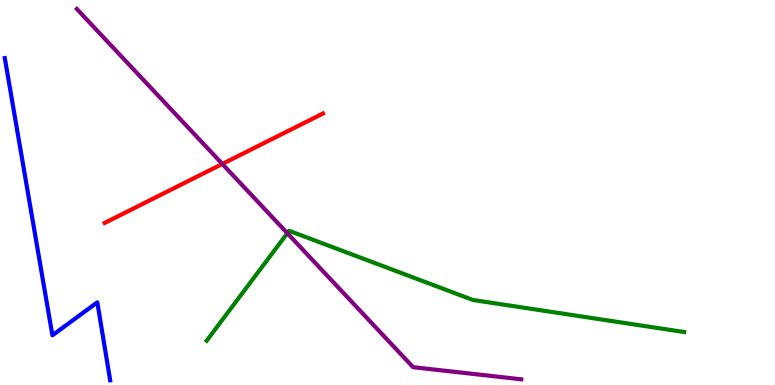[{'lines': ['blue', 'red'], 'intersections': []}, {'lines': ['green', 'red'], 'intersections': []}, {'lines': ['purple', 'red'], 'intersections': [{'x': 2.87, 'y': 5.74}]}, {'lines': ['blue', 'green'], 'intersections': []}, {'lines': ['blue', 'purple'], 'intersections': []}, {'lines': ['green', 'purple'], 'intersections': [{'x': 3.71, 'y': 3.94}]}]